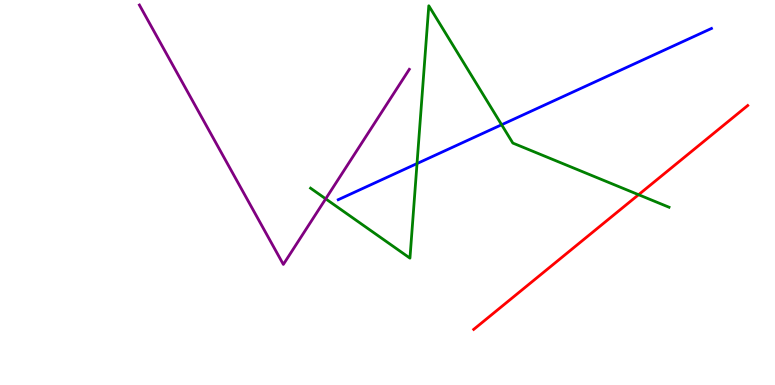[{'lines': ['blue', 'red'], 'intersections': []}, {'lines': ['green', 'red'], 'intersections': [{'x': 8.24, 'y': 4.94}]}, {'lines': ['purple', 'red'], 'intersections': []}, {'lines': ['blue', 'green'], 'intersections': [{'x': 5.38, 'y': 5.75}, {'x': 6.47, 'y': 6.76}]}, {'lines': ['blue', 'purple'], 'intersections': []}, {'lines': ['green', 'purple'], 'intersections': [{'x': 4.2, 'y': 4.84}]}]